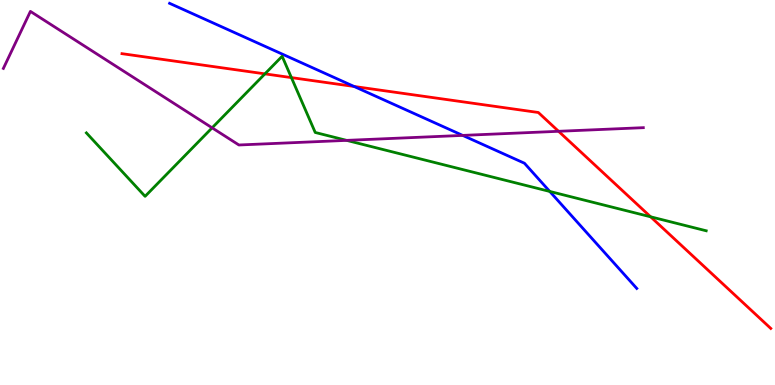[{'lines': ['blue', 'red'], 'intersections': [{'x': 4.57, 'y': 7.75}]}, {'lines': ['green', 'red'], 'intersections': [{'x': 3.42, 'y': 8.08}, {'x': 3.76, 'y': 7.98}, {'x': 8.4, 'y': 4.37}]}, {'lines': ['purple', 'red'], 'intersections': [{'x': 7.21, 'y': 6.59}]}, {'lines': ['blue', 'green'], 'intersections': [{'x': 7.09, 'y': 5.03}]}, {'lines': ['blue', 'purple'], 'intersections': [{'x': 5.97, 'y': 6.48}]}, {'lines': ['green', 'purple'], 'intersections': [{'x': 2.74, 'y': 6.68}, {'x': 4.47, 'y': 6.35}]}]